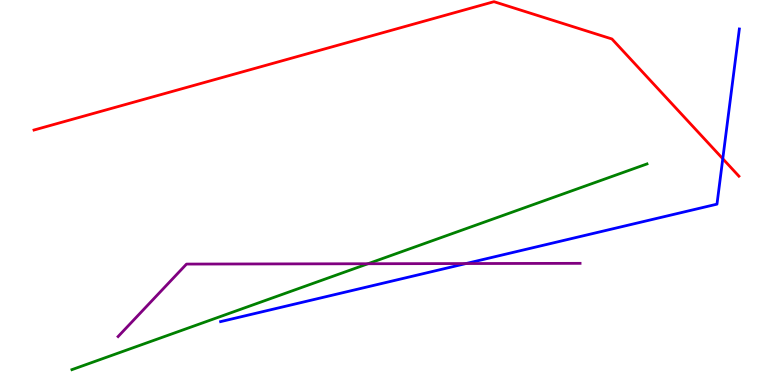[{'lines': ['blue', 'red'], 'intersections': [{'x': 9.33, 'y': 5.88}]}, {'lines': ['green', 'red'], 'intersections': []}, {'lines': ['purple', 'red'], 'intersections': []}, {'lines': ['blue', 'green'], 'intersections': []}, {'lines': ['blue', 'purple'], 'intersections': [{'x': 6.01, 'y': 3.15}]}, {'lines': ['green', 'purple'], 'intersections': [{'x': 4.75, 'y': 3.15}]}]